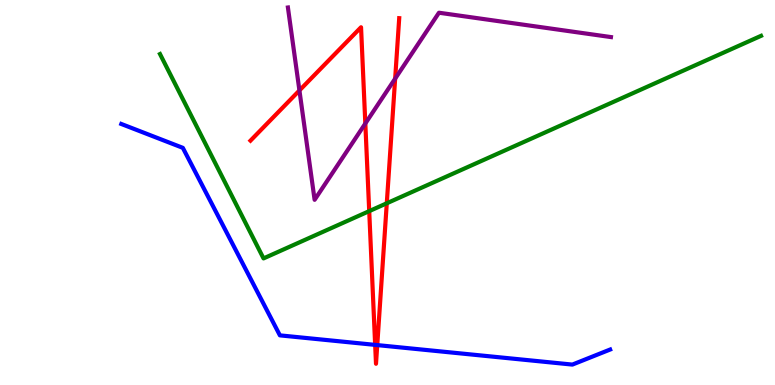[{'lines': ['blue', 'red'], 'intersections': [{'x': 4.84, 'y': 1.04}, {'x': 4.87, 'y': 1.04}]}, {'lines': ['green', 'red'], 'intersections': [{'x': 4.76, 'y': 4.52}, {'x': 4.99, 'y': 4.72}]}, {'lines': ['purple', 'red'], 'intersections': [{'x': 3.86, 'y': 7.65}, {'x': 4.71, 'y': 6.79}, {'x': 5.1, 'y': 7.96}]}, {'lines': ['blue', 'green'], 'intersections': []}, {'lines': ['blue', 'purple'], 'intersections': []}, {'lines': ['green', 'purple'], 'intersections': []}]